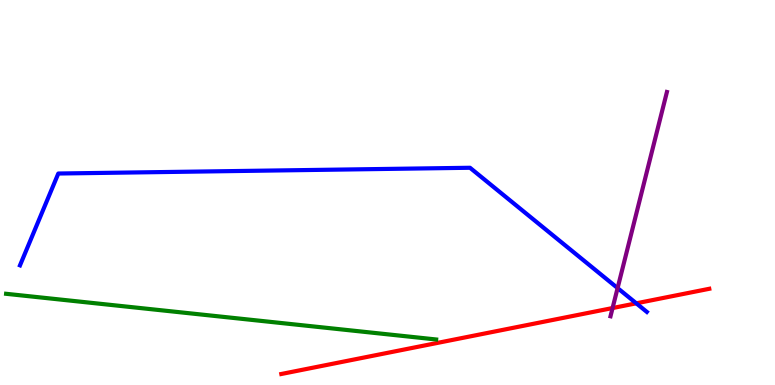[{'lines': ['blue', 'red'], 'intersections': [{'x': 8.21, 'y': 2.12}]}, {'lines': ['green', 'red'], 'intersections': []}, {'lines': ['purple', 'red'], 'intersections': [{'x': 7.9, 'y': 2.0}]}, {'lines': ['blue', 'green'], 'intersections': []}, {'lines': ['blue', 'purple'], 'intersections': [{'x': 7.97, 'y': 2.52}]}, {'lines': ['green', 'purple'], 'intersections': []}]